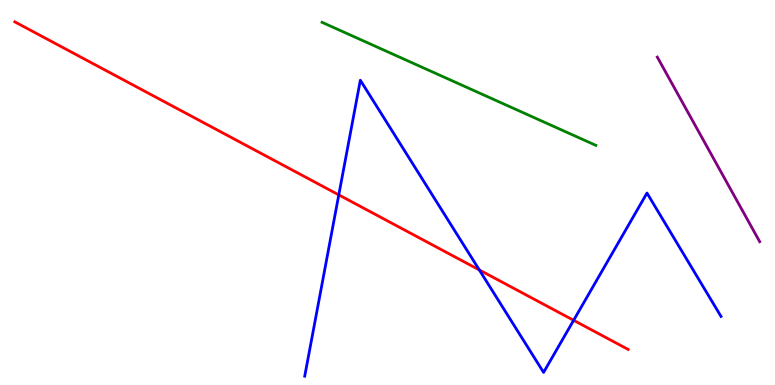[{'lines': ['blue', 'red'], 'intersections': [{'x': 4.37, 'y': 4.94}, {'x': 6.18, 'y': 2.99}, {'x': 7.4, 'y': 1.68}]}, {'lines': ['green', 'red'], 'intersections': []}, {'lines': ['purple', 'red'], 'intersections': []}, {'lines': ['blue', 'green'], 'intersections': []}, {'lines': ['blue', 'purple'], 'intersections': []}, {'lines': ['green', 'purple'], 'intersections': []}]